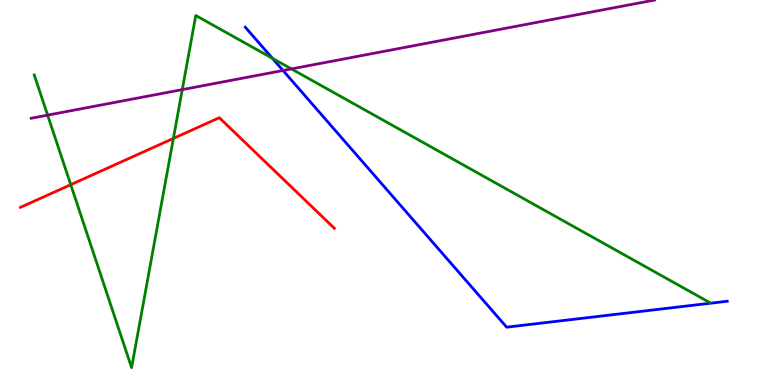[{'lines': ['blue', 'red'], 'intersections': []}, {'lines': ['green', 'red'], 'intersections': [{'x': 0.913, 'y': 5.2}, {'x': 2.24, 'y': 6.4}]}, {'lines': ['purple', 'red'], 'intersections': []}, {'lines': ['blue', 'green'], 'intersections': [{'x': 3.51, 'y': 8.49}]}, {'lines': ['blue', 'purple'], 'intersections': [{'x': 3.65, 'y': 8.17}]}, {'lines': ['green', 'purple'], 'intersections': [{'x': 0.614, 'y': 7.01}, {'x': 2.35, 'y': 7.67}, {'x': 3.76, 'y': 8.21}]}]